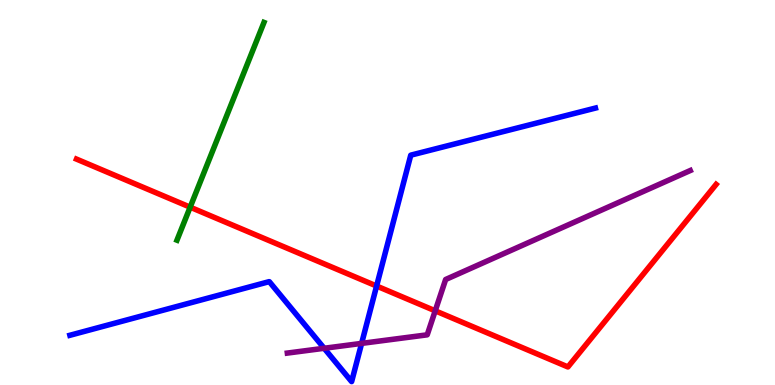[{'lines': ['blue', 'red'], 'intersections': [{'x': 4.86, 'y': 2.57}]}, {'lines': ['green', 'red'], 'intersections': [{'x': 2.45, 'y': 4.62}]}, {'lines': ['purple', 'red'], 'intersections': [{'x': 5.62, 'y': 1.93}]}, {'lines': ['blue', 'green'], 'intersections': []}, {'lines': ['blue', 'purple'], 'intersections': [{'x': 4.18, 'y': 0.954}, {'x': 4.67, 'y': 1.08}]}, {'lines': ['green', 'purple'], 'intersections': []}]